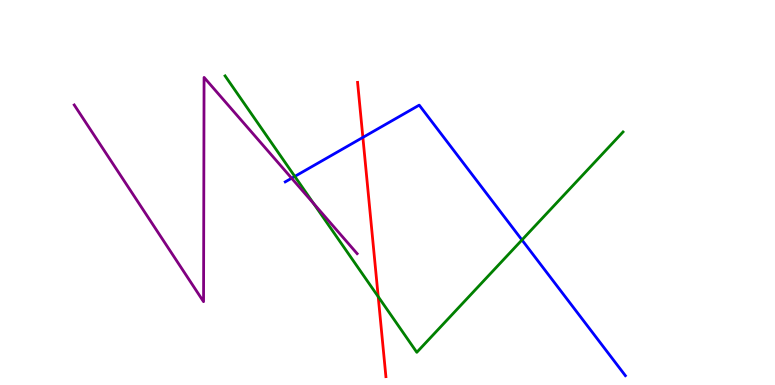[{'lines': ['blue', 'red'], 'intersections': [{'x': 4.68, 'y': 6.43}]}, {'lines': ['green', 'red'], 'intersections': [{'x': 4.88, 'y': 2.29}]}, {'lines': ['purple', 'red'], 'intersections': []}, {'lines': ['blue', 'green'], 'intersections': [{'x': 3.8, 'y': 5.42}, {'x': 6.73, 'y': 3.77}]}, {'lines': ['blue', 'purple'], 'intersections': [{'x': 3.76, 'y': 5.37}]}, {'lines': ['green', 'purple'], 'intersections': [{'x': 4.05, 'y': 4.71}]}]